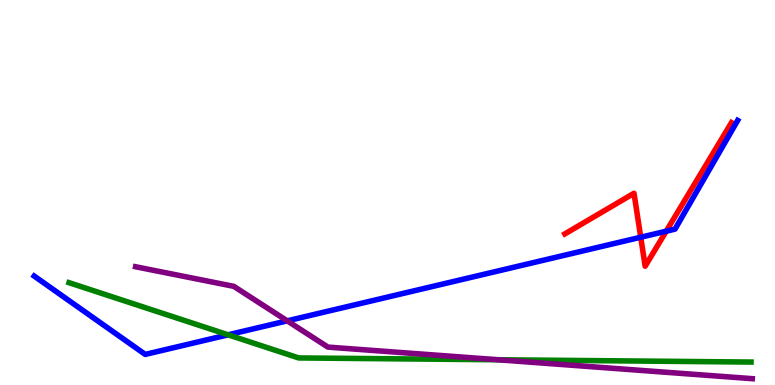[{'lines': ['blue', 'red'], 'intersections': [{'x': 8.27, 'y': 3.84}, {'x': 8.6, 'y': 3.99}]}, {'lines': ['green', 'red'], 'intersections': []}, {'lines': ['purple', 'red'], 'intersections': []}, {'lines': ['blue', 'green'], 'intersections': [{'x': 2.94, 'y': 1.3}]}, {'lines': ['blue', 'purple'], 'intersections': [{'x': 3.71, 'y': 1.67}]}, {'lines': ['green', 'purple'], 'intersections': [{'x': 6.43, 'y': 0.656}]}]